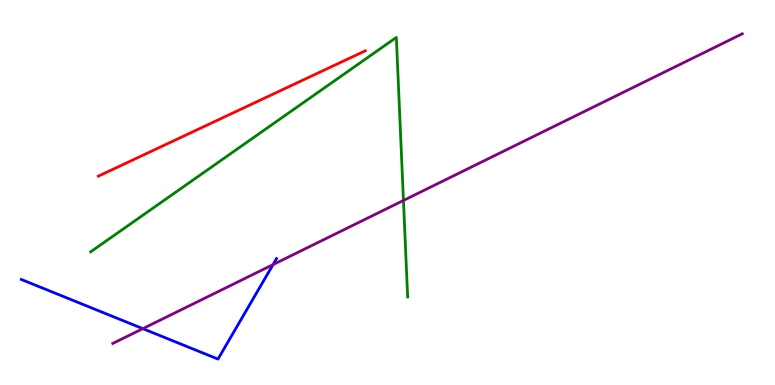[{'lines': ['blue', 'red'], 'intersections': []}, {'lines': ['green', 'red'], 'intersections': []}, {'lines': ['purple', 'red'], 'intersections': []}, {'lines': ['blue', 'green'], 'intersections': []}, {'lines': ['blue', 'purple'], 'intersections': [{'x': 1.84, 'y': 1.46}, {'x': 3.52, 'y': 3.13}]}, {'lines': ['green', 'purple'], 'intersections': [{'x': 5.21, 'y': 4.79}]}]